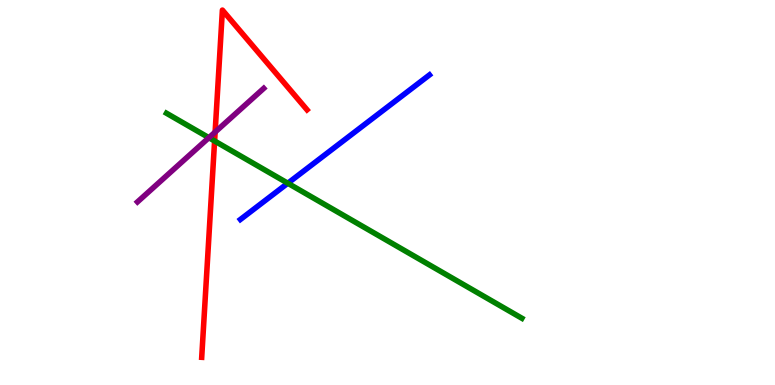[{'lines': ['blue', 'red'], 'intersections': []}, {'lines': ['green', 'red'], 'intersections': [{'x': 2.77, 'y': 6.34}]}, {'lines': ['purple', 'red'], 'intersections': [{'x': 2.78, 'y': 6.57}]}, {'lines': ['blue', 'green'], 'intersections': [{'x': 3.71, 'y': 5.24}]}, {'lines': ['blue', 'purple'], 'intersections': []}, {'lines': ['green', 'purple'], 'intersections': [{'x': 2.7, 'y': 6.42}]}]